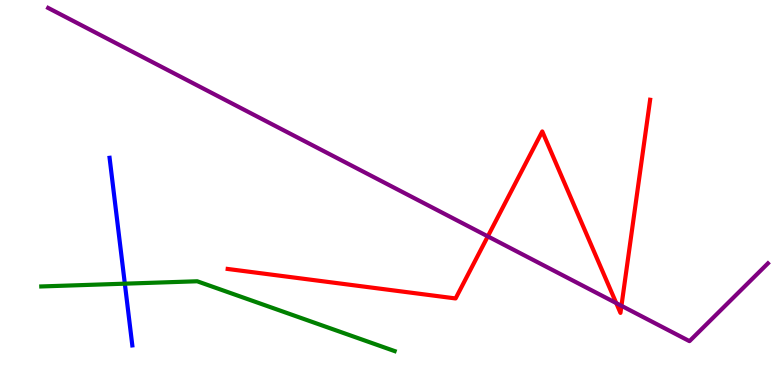[{'lines': ['blue', 'red'], 'intersections': []}, {'lines': ['green', 'red'], 'intersections': []}, {'lines': ['purple', 'red'], 'intersections': [{'x': 6.29, 'y': 3.86}, {'x': 7.95, 'y': 2.13}, {'x': 8.02, 'y': 2.06}]}, {'lines': ['blue', 'green'], 'intersections': [{'x': 1.61, 'y': 2.63}]}, {'lines': ['blue', 'purple'], 'intersections': []}, {'lines': ['green', 'purple'], 'intersections': []}]